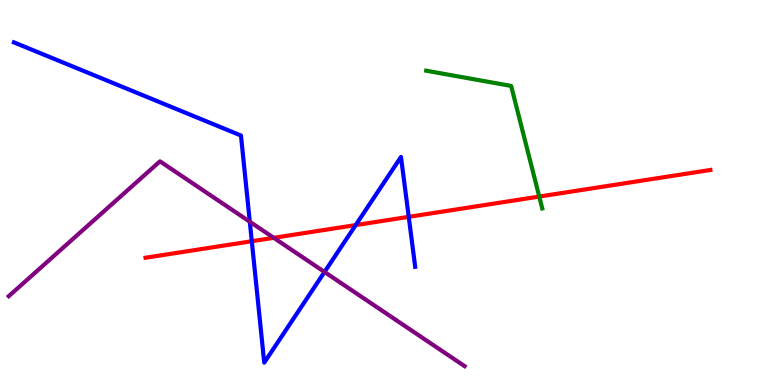[{'lines': ['blue', 'red'], 'intersections': [{'x': 3.25, 'y': 3.73}, {'x': 4.59, 'y': 4.15}, {'x': 5.27, 'y': 4.37}]}, {'lines': ['green', 'red'], 'intersections': [{'x': 6.96, 'y': 4.89}]}, {'lines': ['purple', 'red'], 'intersections': [{'x': 3.53, 'y': 3.82}]}, {'lines': ['blue', 'green'], 'intersections': []}, {'lines': ['blue', 'purple'], 'intersections': [{'x': 3.22, 'y': 4.24}, {'x': 4.19, 'y': 2.94}]}, {'lines': ['green', 'purple'], 'intersections': []}]